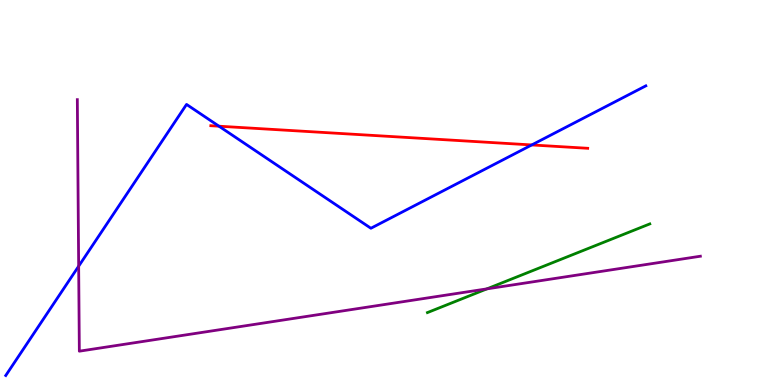[{'lines': ['blue', 'red'], 'intersections': [{'x': 2.83, 'y': 6.72}, {'x': 6.86, 'y': 6.24}]}, {'lines': ['green', 'red'], 'intersections': []}, {'lines': ['purple', 'red'], 'intersections': []}, {'lines': ['blue', 'green'], 'intersections': []}, {'lines': ['blue', 'purple'], 'intersections': [{'x': 1.01, 'y': 3.09}]}, {'lines': ['green', 'purple'], 'intersections': [{'x': 6.28, 'y': 2.5}]}]